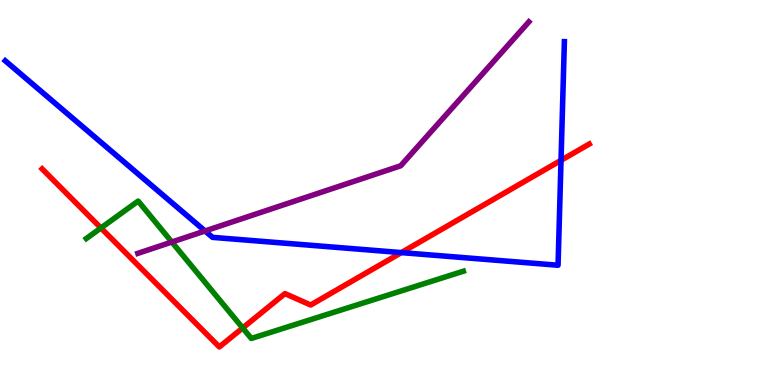[{'lines': ['blue', 'red'], 'intersections': [{'x': 5.18, 'y': 3.44}, {'x': 7.24, 'y': 5.84}]}, {'lines': ['green', 'red'], 'intersections': [{'x': 1.3, 'y': 4.08}, {'x': 3.13, 'y': 1.48}]}, {'lines': ['purple', 'red'], 'intersections': []}, {'lines': ['blue', 'green'], 'intersections': []}, {'lines': ['blue', 'purple'], 'intersections': [{'x': 2.65, 'y': 4.0}]}, {'lines': ['green', 'purple'], 'intersections': [{'x': 2.22, 'y': 3.71}]}]